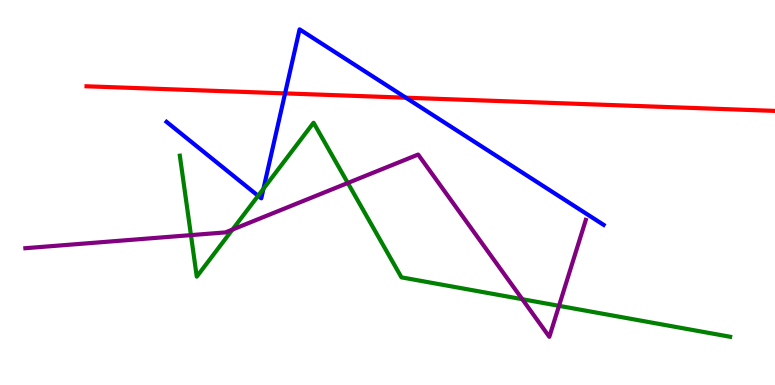[{'lines': ['blue', 'red'], 'intersections': [{'x': 3.68, 'y': 7.57}, {'x': 5.24, 'y': 7.46}]}, {'lines': ['green', 'red'], 'intersections': []}, {'lines': ['purple', 'red'], 'intersections': []}, {'lines': ['blue', 'green'], 'intersections': [{'x': 3.33, 'y': 4.91}, {'x': 3.4, 'y': 5.1}]}, {'lines': ['blue', 'purple'], 'intersections': []}, {'lines': ['green', 'purple'], 'intersections': [{'x': 2.46, 'y': 3.89}, {'x': 3.0, 'y': 4.04}, {'x': 4.49, 'y': 5.25}, {'x': 6.74, 'y': 2.23}, {'x': 7.21, 'y': 2.06}]}]